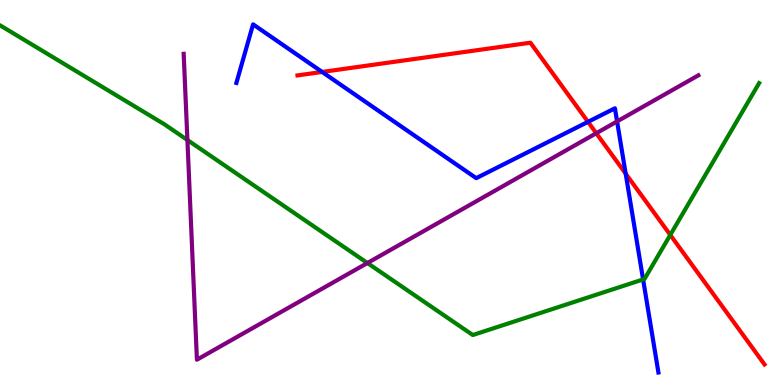[{'lines': ['blue', 'red'], 'intersections': [{'x': 4.16, 'y': 8.13}, {'x': 7.59, 'y': 6.83}, {'x': 8.07, 'y': 5.49}]}, {'lines': ['green', 'red'], 'intersections': [{'x': 8.65, 'y': 3.9}]}, {'lines': ['purple', 'red'], 'intersections': [{'x': 7.69, 'y': 6.54}]}, {'lines': ['blue', 'green'], 'intersections': [{'x': 8.3, 'y': 2.74}]}, {'lines': ['blue', 'purple'], 'intersections': [{'x': 7.96, 'y': 6.85}]}, {'lines': ['green', 'purple'], 'intersections': [{'x': 2.42, 'y': 6.36}, {'x': 4.74, 'y': 3.17}]}]